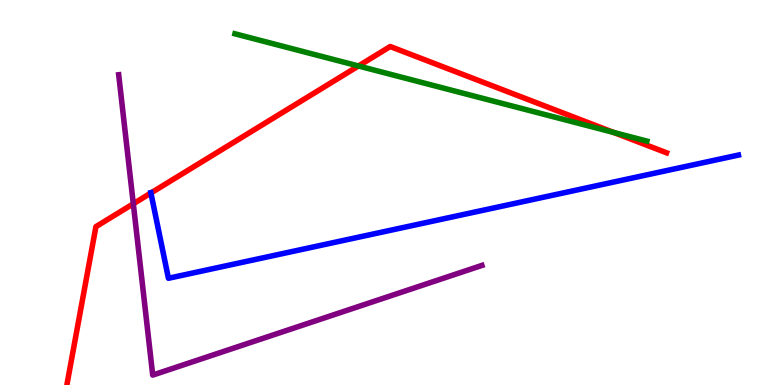[{'lines': ['blue', 'red'], 'intersections': [{'x': 1.95, 'y': 4.99}]}, {'lines': ['green', 'red'], 'intersections': [{'x': 4.63, 'y': 8.29}, {'x': 7.92, 'y': 6.56}]}, {'lines': ['purple', 'red'], 'intersections': [{'x': 1.72, 'y': 4.71}]}, {'lines': ['blue', 'green'], 'intersections': []}, {'lines': ['blue', 'purple'], 'intersections': []}, {'lines': ['green', 'purple'], 'intersections': []}]